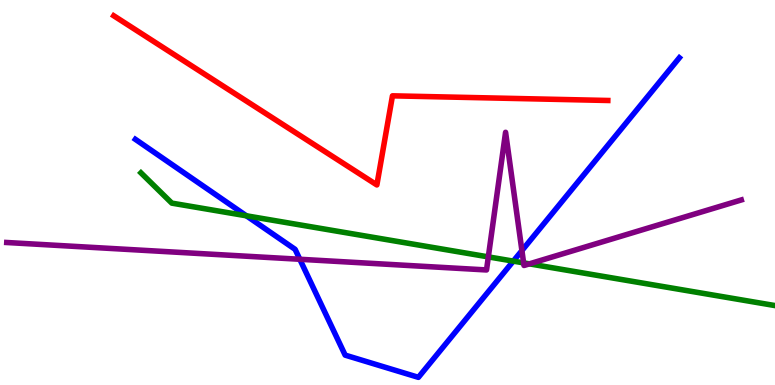[{'lines': ['blue', 'red'], 'intersections': []}, {'lines': ['green', 'red'], 'intersections': []}, {'lines': ['purple', 'red'], 'intersections': []}, {'lines': ['blue', 'green'], 'intersections': [{'x': 3.18, 'y': 4.39}, {'x': 6.62, 'y': 3.22}]}, {'lines': ['blue', 'purple'], 'intersections': [{'x': 3.87, 'y': 3.27}, {'x': 6.73, 'y': 3.49}]}, {'lines': ['green', 'purple'], 'intersections': [{'x': 6.3, 'y': 3.33}, {'x': 6.76, 'y': 3.17}, {'x': 6.83, 'y': 3.15}]}]